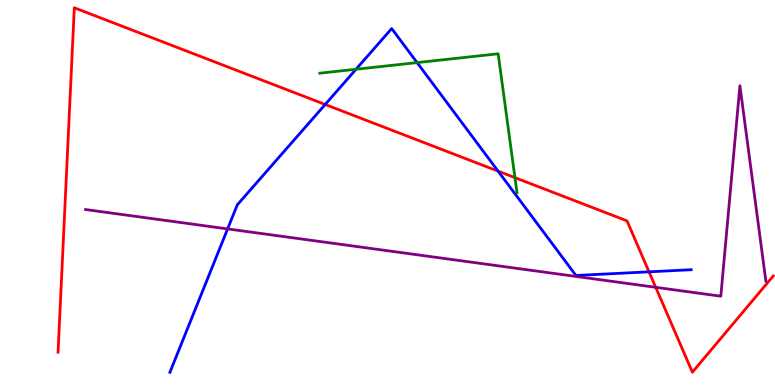[{'lines': ['blue', 'red'], 'intersections': [{'x': 4.2, 'y': 7.29}, {'x': 6.43, 'y': 5.55}, {'x': 8.37, 'y': 2.94}]}, {'lines': ['green', 'red'], 'intersections': [{'x': 6.64, 'y': 5.39}]}, {'lines': ['purple', 'red'], 'intersections': [{'x': 8.46, 'y': 2.54}]}, {'lines': ['blue', 'green'], 'intersections': [{'x': 4.59, 'y': 8.2}, {'x': 5.38, 'y': 8.37}]}, {'lines': ['blue', 'purple'], 'intersections': [{'x': 2.94, 'y': 4.05}]}, {'lines': ['green', 'purple'], 'intersections': []}]